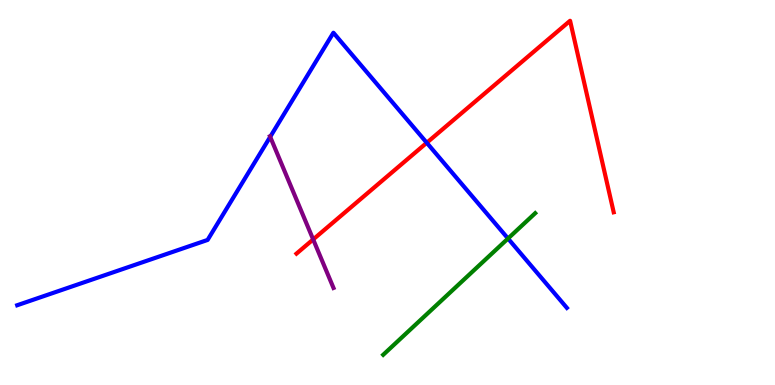[{'lines': ['blue', 'red'], 'intersections': [{'x': 5.51, 'y': 6.29}]}, {'lines': ['green', 'red'], 'intersections': []}, {'lines': ['purple', 'red'], 'intersections': [{'x': 4.04, 'y': 3.78}]}, {'lines': ['blue', 'green'], 'intersections': [{'x': 6.56, 'y': 3.8}]}, {'lines': ['blue', 'purple'], 'intersections': [{'x': 3.49, 'y': 6.45}]}, {'lines': ['green', 'purple'], 'intersections': []}]